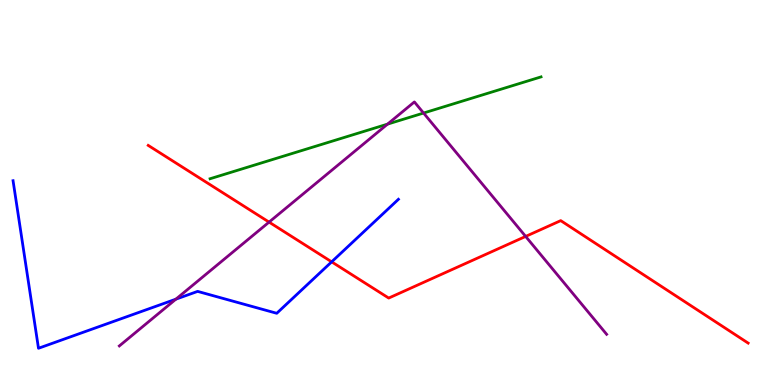[{'lines': ['blue', 'red'], 'intersections': [{'x': 4.28, 'y': 3.2}]}, {'lines': ['green', 'red'], 'intersections': []}, {'lines': ['purple', 'red'], 'intersections': [{'x': 3.47, 'y': 4.23}, {'x': 6.78, 'y': 3.86}]}, {'lines': ['blue', 'green'], 'intersections': []}, {'lines': ['blue', 'purple'], 'intersections': [{'x': 2.27, 'y': 2.23}]}, {'lines': ['green', 'purple'], 'intersections': [{'x': 5.0, 'y': 6.78}, {'x': 5.47, 'y': 7.06}]}]